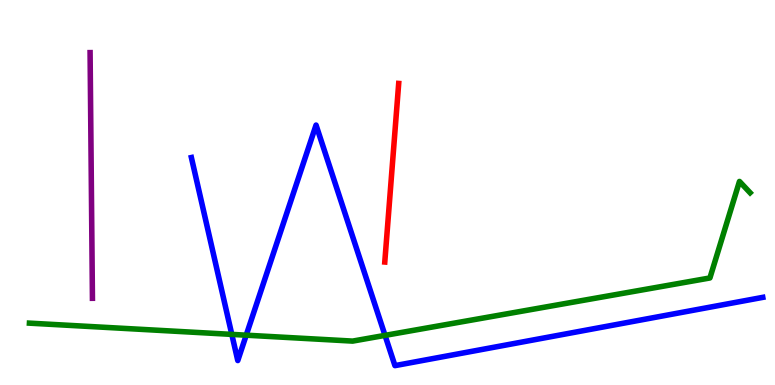[{'lines': ['blue', 'red'], 'intersections': []}, {'lines': ['green', 'red'], 'intersections': []}, {'lines': ['purple', 'red'], 'intersections': []}, {'lines': ['blue', 'green'], 'intersections': [{'x': 2.99, 'y': 1.31}, {'x': 3.18, 'y': 1.29}, {'x': 4.97, 'y': 1.29}]}, {'lines': ['blue', 'purple'], 'intersections': []}, {'lines': ['green', 'purple'], 'intersections': []}]